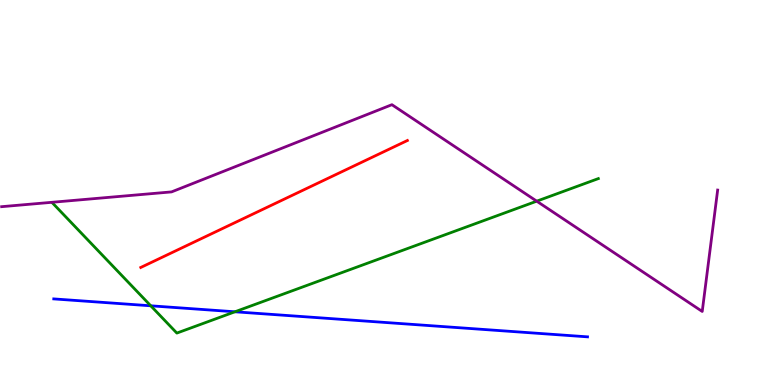[{'lines': ['blue', 'red'], 'intersections': []}, {'lines': ['green', 'red'], 'intersections': []}, {'lines': ['purple', 'red'], 'intersections': []}, {'lines': ['blue', 'green'], 'intersections': [{'x': 1.95, 'y': 2.06}, {'x': 3.03, 'y': 1.9}]}, {'lines': ['blue', 'purple'], 'intersections': []}, {'lines': ['green', 'purple'], 'intersections': [{'x': 6.93, 'y': 4.77}]}]